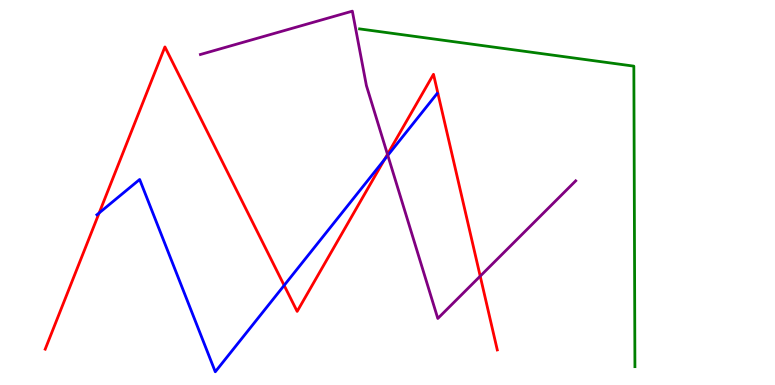[{'lines': ['blue', 'red'], 'intersections': [{'x': 1.28, 'y': 4.47}, {'x': 3.67, 'y': 2.59}, {'x': 4.96, 'y': 5.86}]}, {'lines': ['green', 'red'], 'intersections': []}, {'lines': ['purple', 'red'], 'intersections': [{'x': 5.0, 'y': 5.99}, {'x': 6.2, 'y': 2.83}]}, {'lines': ['blue', 'green'], 'intersections': []}, {'lines': ['blue', 'purple'], 'intersections': [{'x': 5.0, 'y': 5.96}]}, {'lines': ['green', 'purple'], 'intersections': []}]